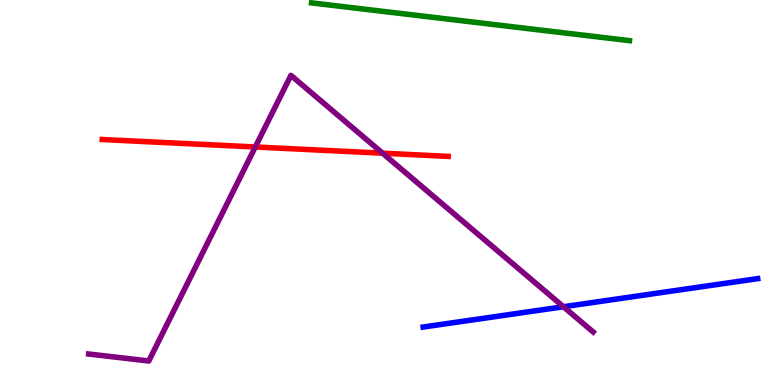[{'lines': ['blue', 'red'], 'intersections': []}, {'lines': ['green', 'red'], 'intersections': []}, {'lines': ['purple', 'red'], 'intersections': [{'x': 3.29, 'y': 6.18}, {'x': 4.94, 'y': 6.02}]}, {'lines': ['blue', 'green'], 'intersections': []}, {'lines': ['blue', 'purple'], 'intersections': [{'x': 7.27, 'y': 2.03}]}, {'lines': ['green', 'purple'], 'intersections': []}]